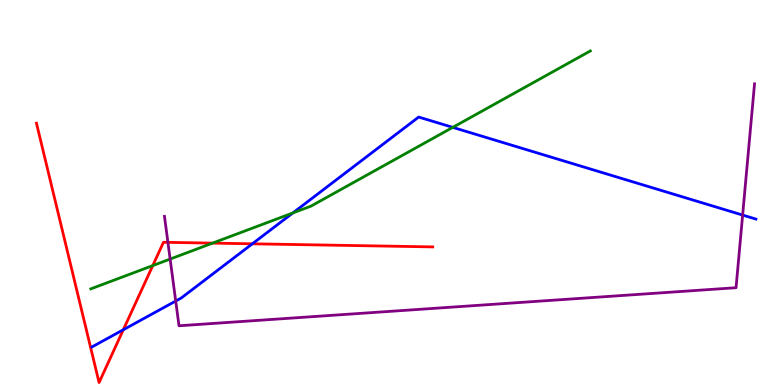[{'lines': ['blue', 'red'], 'intersections': [{'x': 1.59, 'y': 1.43}, {'x': 3.26, 'y': 3.67}]}, {'lines': ['green', 'red'], 'intersections': [{'x': 1.97, 'y': 3.1}, {'x': 2.74, 'y': 3.69}]}, {'lines': ['purple', 'red'], 'intersections': [{'x': 2.17, 'y': 3.71}]}, {'lines': ['blue', 'green'], 'intersections': [{'x': 3.78, 'y': 4.47}, {'x': 5.84, 'y': 6.69}]}, {'lines': ['blue', 'purple'], 'intersections': [{'x': 2.27, 'y': 2.18}, {'x': 9.58, 'y': 4.41}]}, {'lines': ['green', 'purple'], 'intersections': [{'x': 2.2, 'y': 3.27}]}]